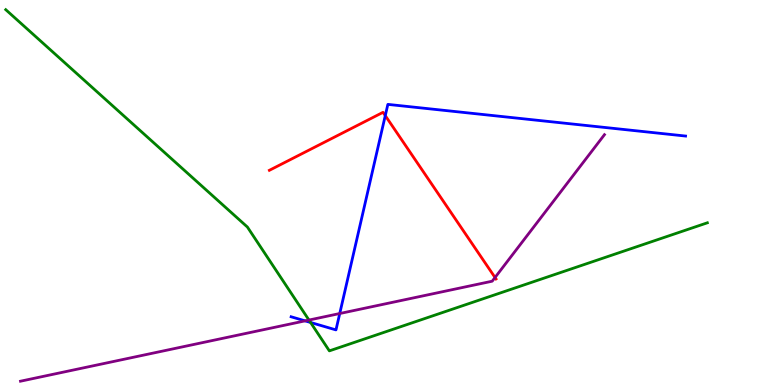[{'lines': ['blue', 'red'], 'intersections': [{'x': 4.97, 'y': 7.0}]}, {'lines': ['green', 'red'], 'intersections': []}, {'lines': ['purple', 'red'], 'intersections': [{'x': 6.39, 'y': 2.79}]}, {'lines': ['blue', 'green'], 'intersections': [{'x': 4.01, 'y': 1.62}]}, {'lines': ['blue', 'purple'], 'intersections': [{'x': 3.94, 'y': 1.67}, {'x': 4.38, 'y': 1.86}]}, {'lines': ['green', 'purple'], 'intersections': [{'x': 3.99, 'y': 1.69}]}]